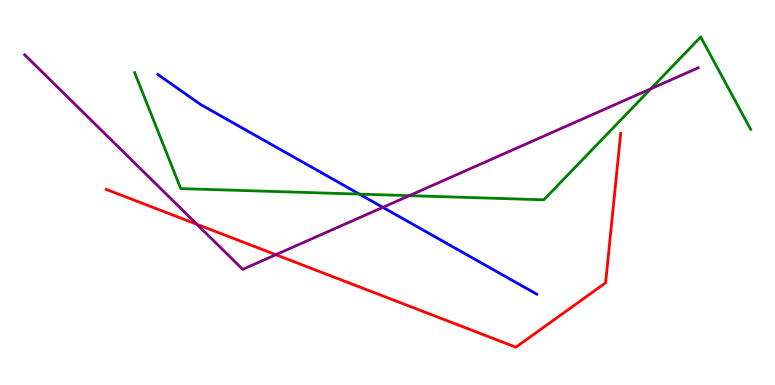[{'lines': ['blue', 'red'], 'intersections': []}, {'lines': ['green', 'red'], 'intersections': []}, {'lines': ['purple', 'red'], 'intersections': [{'x': 2.54, 'y': 4.17}, {'x': 3.56, 'y': 3.38}]}, {'lines': ['blue', 'green'], 'intersections': [{'x': 4.64, 'y': 4.96}]}, {'lines': ['blue', 'purple'], 'intersections': [{'x': 4.94, 'y': 4.61}]}, {'lines': ['green', 'purple'], 'intersections': [{'x': 5.28, 'y': 4.92}, {'x': 8.4, 'y': 7.69}]}]